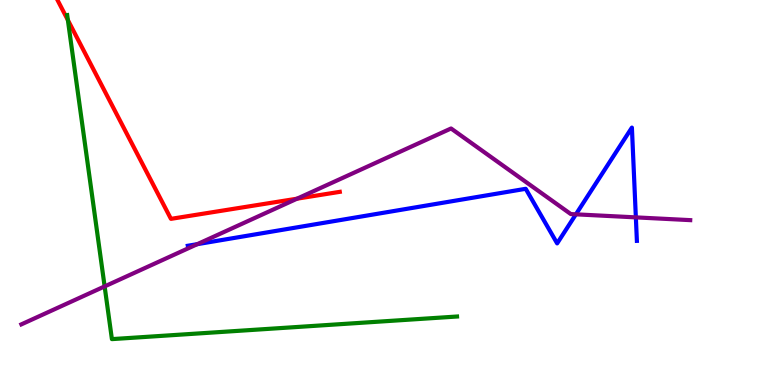[{'lines': ['blue', 'red'], 'intersections': []}, {'lines': ['green', 'red'], 'intersections': [{'x': 0.876, 'y': 9.48}]}, {'lines': ['purple', 'red'], 'intersections': [{'x': 3.83, 'y': 4.84}]}, {'lines': ['blue', 'green'], 'intersections': []}, {'lines': ['blue', 'purple'], 'intersections': [{'x': 2.55, 'y': 3.66}, {'x': 7.43, 'y': 4.43}, {'x': 8.2, 'y': 4.35}]}, {'lines': ['green', 'purple'], 'intersections': [{'x': 1.35, 'y': 2.56}]}]